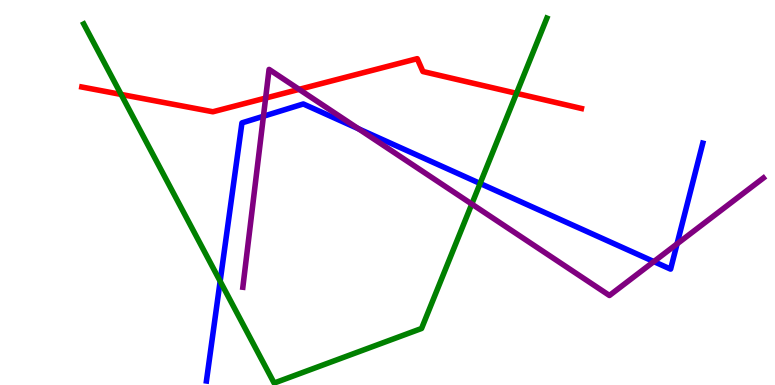[{'lines': ['blue', 'red'], 'intersections': []}, {'lines': ['green', 'red'], 'intersections': [{'x': 1.56, 'y': 7.55}, {'x': 6.66, 'y': 7.58}]}, {'lines': ['purple', 'red'], 'intersections': [{'x': 3.43, 'y': 7.45}, {'x': 3.86, 'y': 7.68}]}, {'lines': ['blue', 'green'], 'intersections': [{'x': 2.84, 'y': 2.7}, {'x': 6.19, 'y': 5.23}]}, {'lines': ['blue', 'purple'], 'intersections': [{'x': 3.4, 'y': 6.98}, {'x': 4.63, 'y': 6.66}, {'x': 8.44, 'y': 3.21}, {'x': 8.74, 'y': 3.67}]}, {'lines': ['green', 'purple'], 'intersections': [{'x': 6.09, 'y': 4.7}]}]